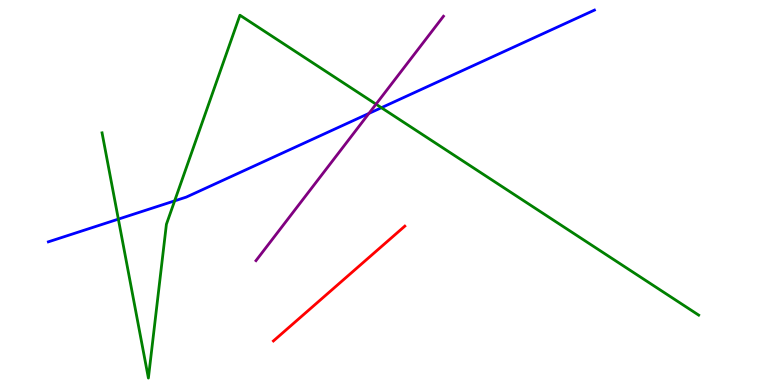[{'lines': ['blue', 'red'], 'intersections': []}, {'lines': ['green', 'red'], 'intersections': []}, {'lines': ['purple', 'red'], 'intersections': []}, {'lines': ['blue', 'green'], 'intersections': [{'x': 1.53, 'y': 4.31}, {'x': 2.25, 'y': 4.78}, {'x': 4.92, 'y': 7.2}]}, {'lines': ['blue', 'purple'], 'intersections': [{'x': 4.76, 'y': 7.05}]}, {'lines': ['green', 'purple'], 'intersections': [{'x': 4.85, 'y': 7.29}]}]